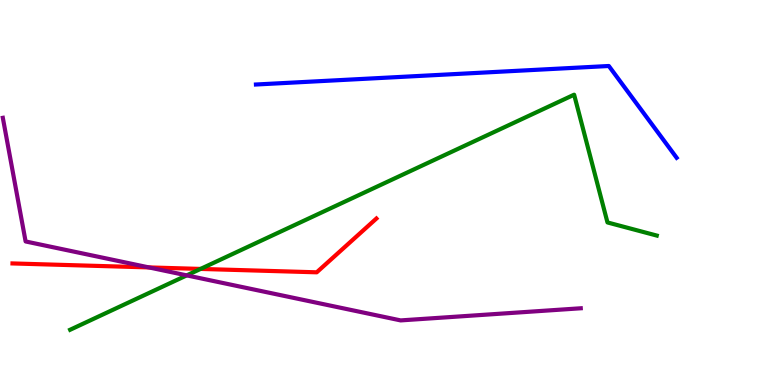[{'lines': ['blue', 'red'], 'intersections': []}, {'lines': ['green', 'red'], 'intersections': [{'x': 2.59, 'y': 3.01}]}, {'lines': ['purple', 'red'], 'intersections': [{'x': 1.92, 'y': 3.05}]}, {'lines': ['blue', 'green'], 'intersections': []}, {'lines': ['blue', 'purple'], 'intersections': []}, {'lines': ['green', 'purple'], 'intersections': [{'x': 2.41, 'y': 2.85}]}]